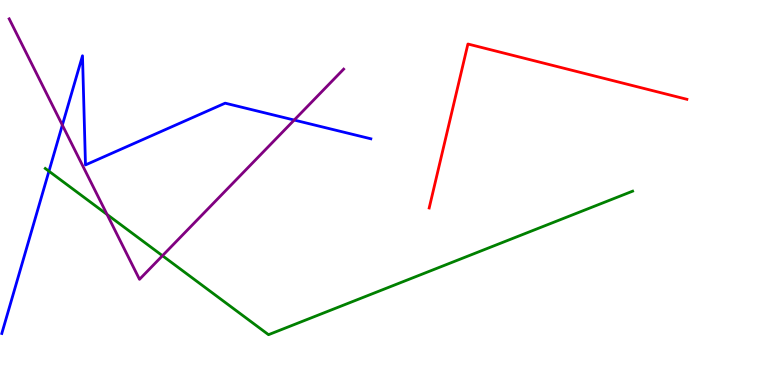[{'lines': ['blue', 'red'], 'intersections': []}, {'lines': ['green', 'red'], 'intersections': []}, {'lines': ['purple', 'red'], 'intersections': []}, {'lines': ['blue', 'green'], 'intersections': [{'x': 0.632, 'y': 5.55}]}, {'lines': ['blue', 'purple'], 'intersections': [{'x': 0.805, 'y': 6.75}, {'x': 3.8, 'y': 6.88}]}, {'lines': ['green', 'purple'], 'intersections': [{'x': 1.38, 'y': 4.43}, {'x': 2.1, 'y': 3.36}]}]